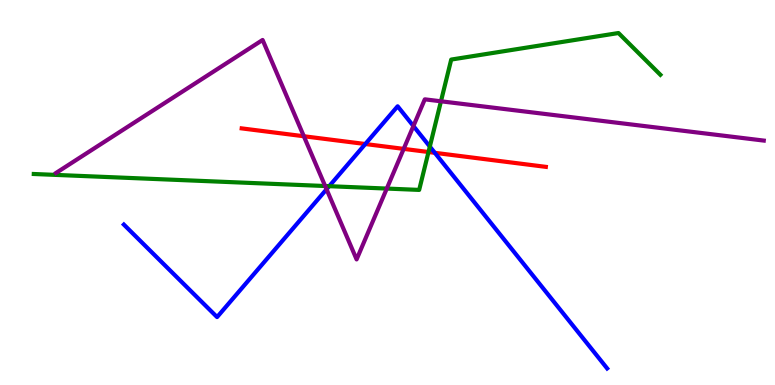[{'lines': ['blue', 'red'], 'intersections': [{'x': 4.71, 'y': 6.26}, {'x': 5.61, 'y': 6.03}]}, {'lines': ['green', 'red'], 'intersections': [{'x': 5.53, 'y': 6.05}]}, {'lines': ['purple', 'red'], 'intersections': [{'x': 3.92, 'y': 6.46}, {'x': 5.21, 'y': 6.13}]}, {'lines': ['blue', 'green'], 'intersections': [{'x': 4.25, 'y': 5.16}, {'x': 5.55, 'y': 6.19}]}, {'lines': ['blue', 'purple'], 'intersections': [{'x': 4.21, 'y': 5.08}, {'x': 5.33, 'y': 6.73}]}, {'lines': ['green', 'purple'], 'intersections': [{'x': 4.2, 'y': 5.17}, {'x': 4.99, 'y': 5.1}, {'x': 5.69, 'y': 7.37}]}]